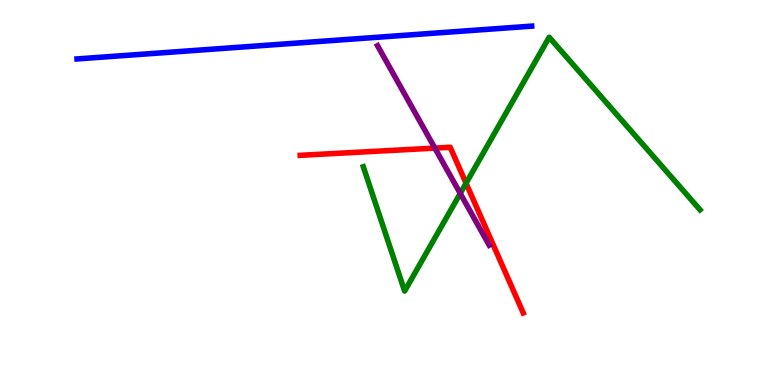[{'lines': ['blue', 'red'], 'intersections': []}, {'lines': ['green', 'red'], 'intersections': [{'x': 6.01, 'y': 5.24}]}, {'lines': ['purple', 'red'], 'intersections': [{'x': 5.61, 'y': 6.15}]}, {'lines': ['blue', 'green'], 'intersections': []}, {'lines': ['blue', 'purple'], 'intersections': []}, {'lines': ['green', 'purple'], 'intersections': [{'x': 5.94, 'y': 4.98}]}]